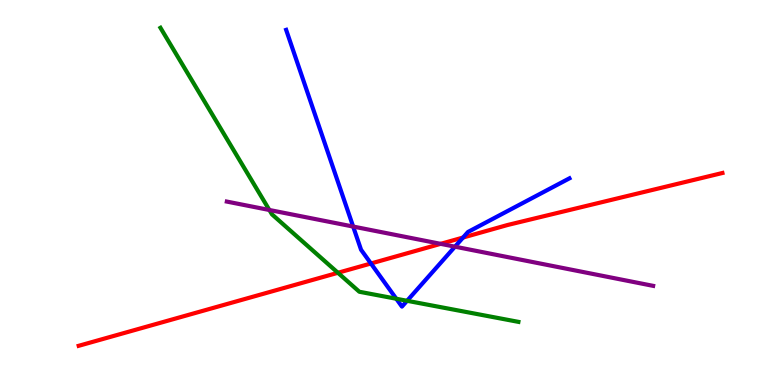[{'lines': ['blue', 'red'], 'intersections': [{'x': 4.79, 'y': 3.16}, {'x': 5.97, 'y': 3.83}]}, {'lines': ['green', 'red'], 'intersections': [{'x': 4.36, 'y': 2.91}]}, {'lines': ['purple', 'red'], 'intersections': [{'x': 5.69, 'y': 3.67}]}, {'lines': ['blue', 'green'], 'intersections': [{'x': 5.11, 'y': 2.24}, {'x': 5.25, 'y': 2.19}]}, {'lines': ['blue', 'purple'], 'intersections': [{'x': 4.56, 'y': 4.12}, {'x': 5.87, 'y': 3.59}]}, {'lines': ['green', 'purple'], 'intersections': [{'x': 3.48, 'y': 4.55}]}]